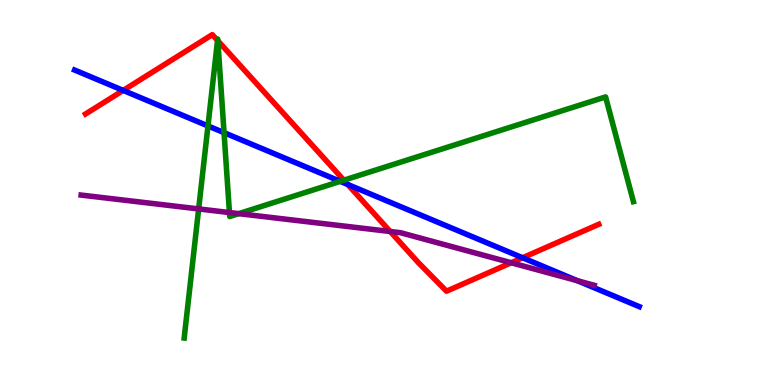[{'lines': ['blue', 'red'], 'intersections': [{'x': 1.59, 'y': 7.65}, {'x': 4.49, 'y': 5.21}, {'x': 6.74, 'y': 3.31}]}, {'lines': ['green', 'red'], 'intersections': [{'x': 2.81, 'y': 8.95}, {'x': 2.81, 'y': 8.94}, {'x': 4.44, 'y': 5.32}]}, {'lines': ['purple', 'red'], 'intersections': [{'x': 5.04, 'y': 3.99}, {'x': 6.6, 'y': 3.18}]}, {'lines': ['blue', 'green'], 'intersections': [{'x': 2.68, 'y': 6.73}, {'x': 2.89, 'y': 6.55}, {'x': 4.39, 'y': 5.29}]}, {'lines': ['blue', 'purple'], 'intersections': [{'x': 7.45, 'y': 2.71}]}, {'lines': ['green', 'purple'], 'intersections': [{'x': 2.56, 'y': 4.57}, {'x': 2.96, 'y': 4.48}, {'x': 3.08, 'y': 4.45}]}]